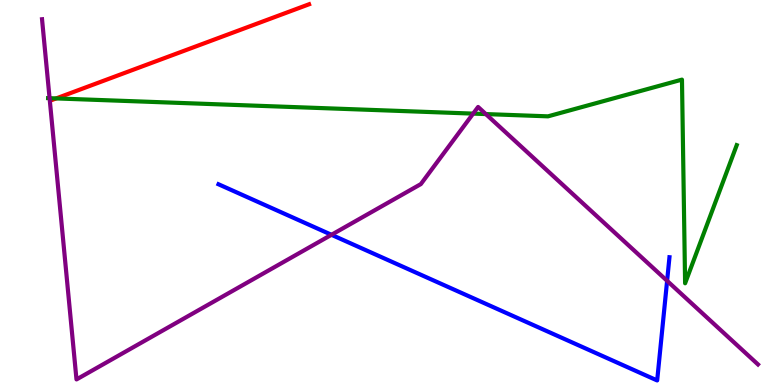[{'lines': ['blue', 'red'], 'intersections': []}, {'lines': ['green', 'red'], 'intersections': [{'x': 0.725, 'y': 7.44}]}, {'lines': ['purple', 'red'], 'intersections': []}, {'lines': ['blue', 'green'], 'intersections': []}, {'lines': ['blue', 'purple'], 'intersections': [{'x': 4.28, 'y': 3.9}, {'x': 8.61, 'y': 2.71}]}, {'lines': ['green', 'purple'], 'intersections': [{'x': 0.64, 'y': 7.45}, {'x': 6.11, 'y': 7.05}, {'x': 6.27, 'y': 7.04}]}]